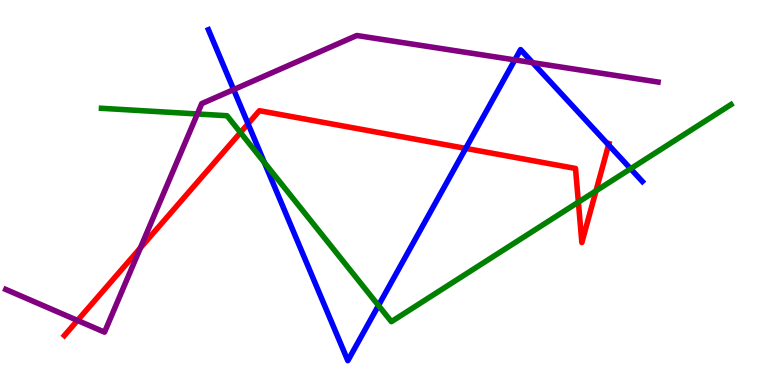[{'lines': ['blue', 'red'], 'intersections': [{'x': 3.2, 'y': 6.78}, {'x': 6.01, 'y': 6.15}, {'x': 7.85, 'y': 6.24}]}, {'lines': ['green', 'red'], 'intersections': [{'x': 3.1, 'y': 6.56}, {'x': 7.46, 'y': 4.75}, {'x': 7.69, 'y': 5.04}]}, {'lines': ['purple', 'red'], 'intersections': [{'x': 1.0, 'y': 1.68}, {'x': 1.81, 'y': 3.56}]}, {'lines': ['blue', 'green'], 'intersections': [{'x': 3.41, 'y': 5.78}, {'x': 4.88, 'y': 2.07}, {'x': 8.14, 'y': 5.62}]}, {'lines': ['blue', 'purple'], 'intersections': [{'x': 3.01, 'y': 7.67}, {'x': 6.64, 'y': 8.44}, {'x': 6.87, 'y': 8.37}]}, {'lines': ['green', 'purple'], 'intersections': [{'x': 2.55, 'y': 7.04}]}]